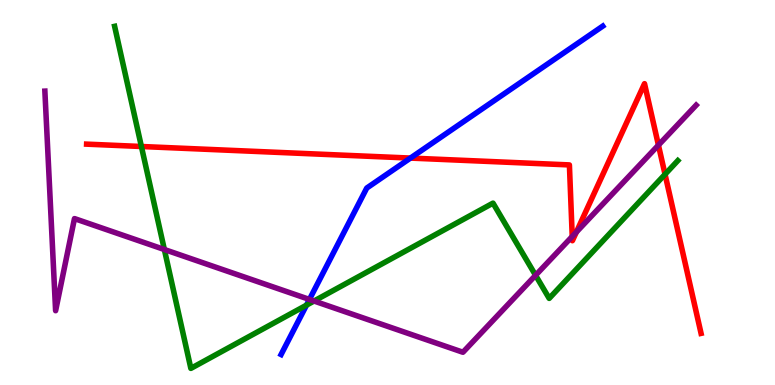[{'lines': ['blue', 'red'], 'intersections': [{'x': 5.3, 'y': 5.89}]}, {'lines': ['green', 'red'], 'intersections': [{'x': 1.82, 'y': 6.19}, {'x': 8.58, 'y': 5.47}]}, {'lines': ['purple', 'red'], 'intersections': [{'x': 7.38, 'y': 3.86}, {'x': 7.44, 'y': 3.97}, {'x': 8.5, 'y': 6.23}]}, {'lines': ['blue', 'green'], 'intersections': [{'x': 3.95, 'y': 2.07}]}, {'lines': ['blue', 'purple'], 'intersections': [{'x': 3.99, 'y': 2.22}]}, {'lines': ['green', 'purple'], 'intersections': [{'x': 2.12, 'y': 3.52}, {'x': 4.05, 'y': 2.18}, {'x': 6.91, 'y': 2.85}]}]